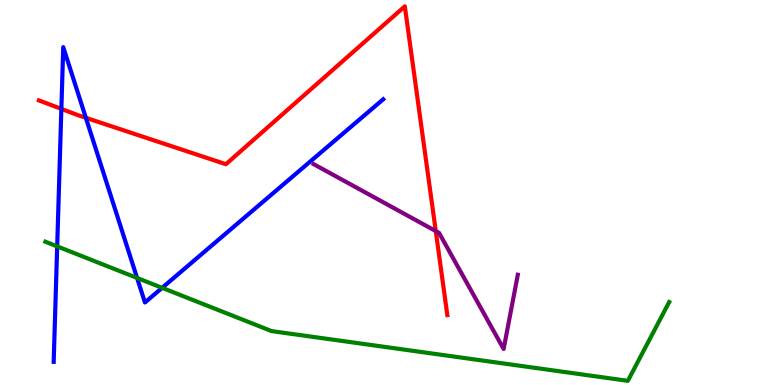[{'lines': ['blue', 'red'], 'intersections': [{'x': 0.792, 'y': 7.17}, {'x': 1.11, 'y': 6.94}]}, {'lines': ['green', 'red'], 'intersections': []}, {'lines': ['purple', 'red'], 'intersections': [{'x': 5.62, 'y': 4.0}]}, {'lines': ['blue', 'green'], 'intersections': [{'x': 0.738, 'y': 3.6}, {'x': 1.77, 'y': 2.78}, {'x': 2.09, 'y': 2.52}]}, {'lines': ['blue', 'purple'], 'intersections': []}, {'lines': ['green', 'purple'], 'intersections': []}]